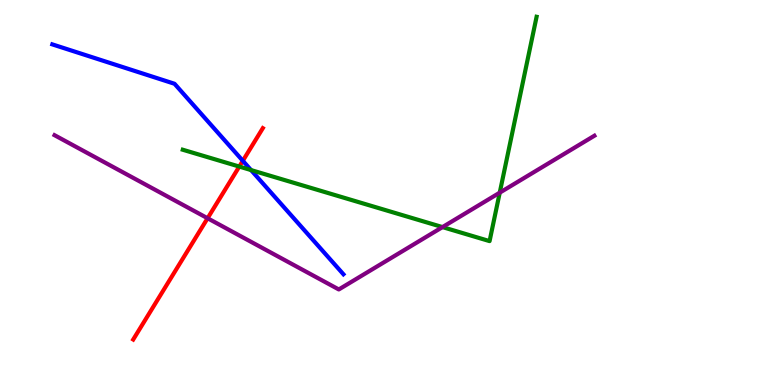[{'lines': ['blue', 'red'], 'intersections': [{'x': 3.13, 'y': 5.82}]}, {'lines': ['green', 'red'], 'intersections': [{'x': 3.09, 'y': 5.67}]}, {'lines': ['purple', 'red'], 'intersections': [{'x': 2.68, 'y': 4.33}]}, {'lines': ['blue', 'green'], 'intersections': [{'x': 3.24, 'y': 5.58}]}, {'lines': ['blue', 'purple'], 'intersections': []}, {'lines': ['green', 'purple'], 'intersections': [{'x': 5.71, 'y': 4.1}, {'x': 6.45, 'y': 5.0}]}]